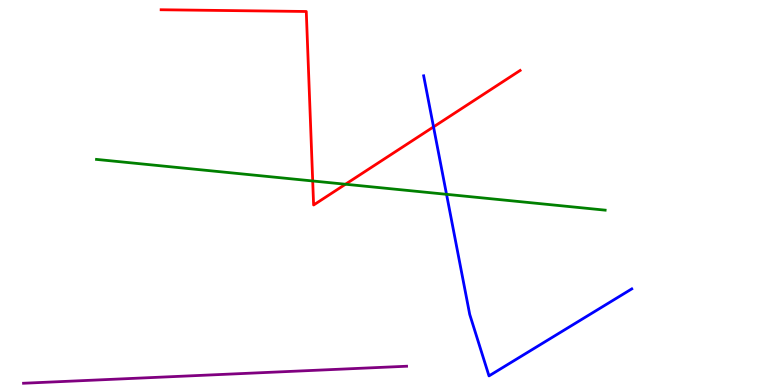[{'lines': ['blue', 'red'], 'intersections': [{'x': 5.59, 'y': 6.7}]}, {'lines': ['green', 'red'], 'intersections': [{'x': 4.03, 'y': 5.3}, {'x': 4.46, 'y': 5.21}]}, {'lines': ['purple', 'red'], 'intersections': []}, {'lines': ['blue', 'green'], 'intersections': [{'x': 5.76, 'y': 4.95}]}, {'lines': ['blue', 'purple'], 'intersections': []}, {'lines': ['green', 'purple'], 'intersections': []}]